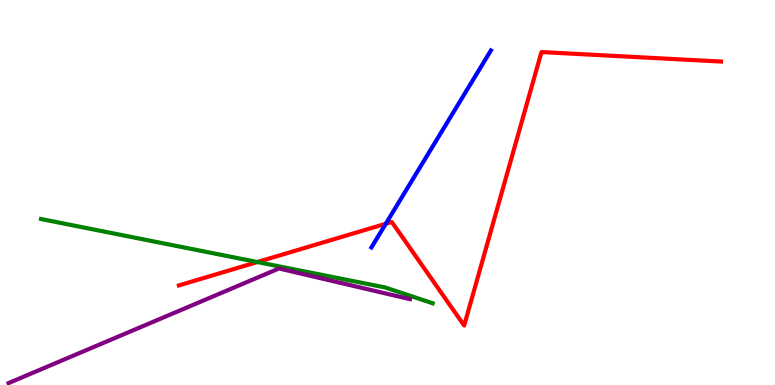[{'lines': ['blue', 'red'], 'intersections': [{'x': 4.98, 'y': 4.19}]}, {'lines': ['green', 'red'], 'intersections': [{'x': 3.32, 'y': 3.19}]}, {'lines': ['purple', 'red'], 'intersections': []}, {'lines': ['blue', 'green'], 'intersections': []}, {'lines': ['blue', 'purple'], 'intersections': []}, {'lines': ['green', 'purple'], 'intersections': []}]